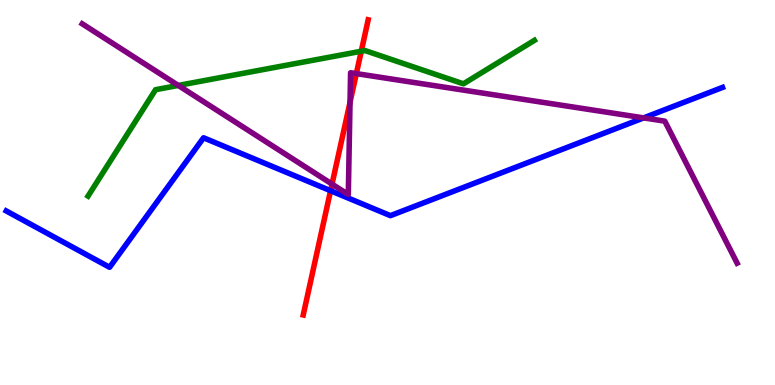[{'lines': ['blue', 'red'], 'intersections': [{'x': 4.27, 'y': 5.05}]}, {'lines': ['green', 'red'], 'intersections': [{'x': 4.66, 'y': 8.67}]}, {'lines': ['purple', 'red'], 'intersections': [{'x': 4.28, 'y': 5.22}, {'x': 4.52, 'y': 7.34}, {'x': 4.6, 'y': 8.09}]}, {'lines': ['blue', 'green'], 'intersections': []}, {'lines': ['blue', 'purple'], 'intersections': [{'x': 8.3, 'y': 6.94}]}, {'lines': ['green', 'purple'], 'intersections': [{'x': 2.3, 'y': 7.78}]}]